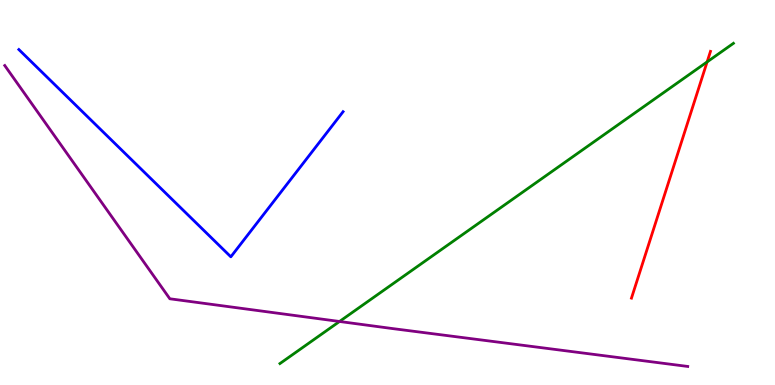[{'lines': ['blue', 'red'], 'intersections': []}, {'lines': ['green', 'red'], 'intersections': [{'x': 9.12, 'y': 8.39}]}, {'lines': ['purple', 'red'], 'intersections': []}, {'lines': ['blue', 'green'], 'intersections': []}, {'lines': ['blue', 'purple'], 'intersections': []}, {'lines': ['green', 'purple'], 'intersections': [{'x': 4.38, 'y': 1.65}]}]